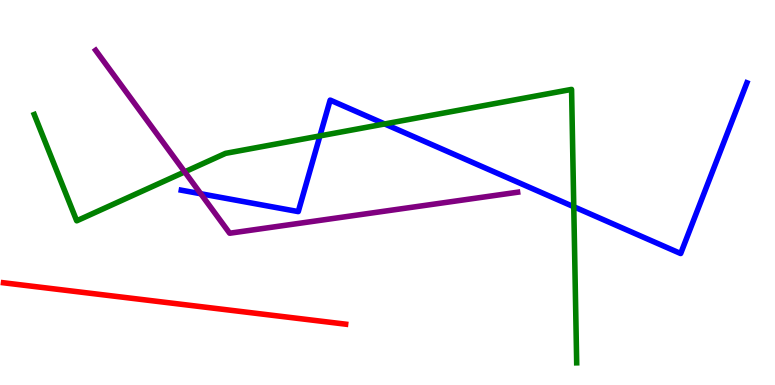[{'lines': ['blue', 'red'], 'intersections': []}, {'lines': ['green', 'red'], 'intersections': []}, {'lines': ['purple', 'red'], 'intersections': []}, {'lines': ['blue', 'green'], 'intersections': [{'x': 4.13, 'y': 6.47}, {'x': 4.96, 'y': 6.78}, {'x': 7.4, 'y': 4.63}]}, {'lines': ['blue', 'purple'], 'intersections': [{'x': 2.59, 'y': 4.97}]}, {'lines': ['green', 'purple'], 'intersections': [{'x': 2.38, 'y': 5.54}]}]